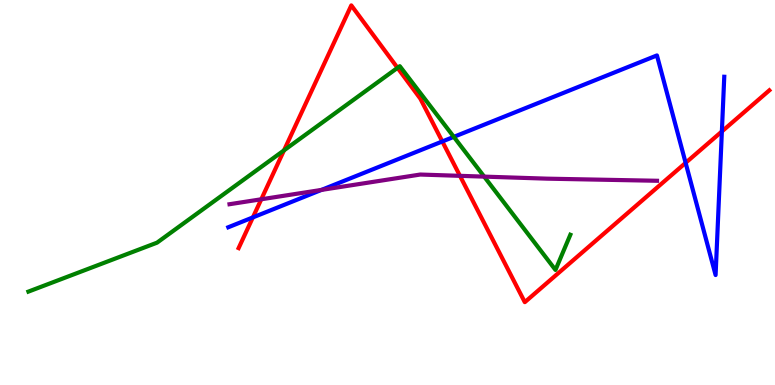[{'lines': ['blue', 'red'], 'intersections': [{'x': 3.26, 'y': 4.35}, {'x': 5.71, 'y': 6.33}, {'x': 8.85, 'y': 5.77}, {'x': 9.31, 'y': 6.59}]}, {'lines': ['green', 'red'], 'intersections': [{'x': 3.66, 'y': 6.09}, {'x': 5.13, 'y': 8.24}]}, {'lines': ['purple', 'red'], 'intersections': [{'x': 3.37, 'y': 4.82}, {'x': 5.93, 'y': 5.43}]}, {'lines': ['blue', 'green'], 'intersections': [{'x': 5.86, 'y': 6.45}]}, {'lines': ['blue', 'purple'], 'intersections': [{'x': 4.15, 'y': 5.07}]}, {'lines': ['green', 'purple'], 'intersections': [{'x': 6.25, 'y': 5.41}]}]